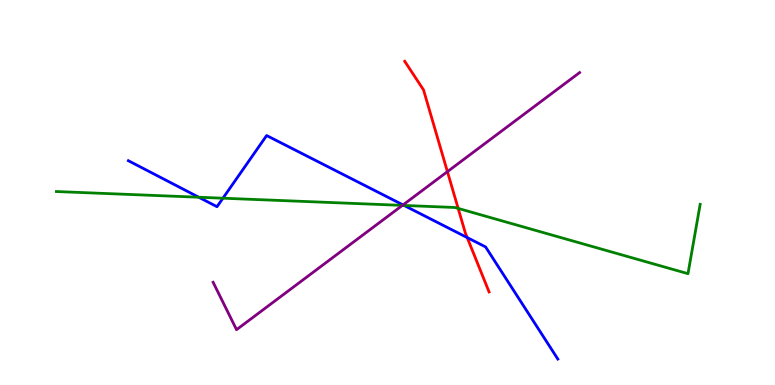[{'lines': ['blue', 'red'], 'intersections': [{'x': 6.03, 'y': 3.83}]}, {'lines': ['green', 'red'], 'intersections': [{'x': 5.91, 'y': 4.59}]}, {'lines': ['purple', 'red'], 'intersections': [{'x': 5.77, 'y': 5.54}]}, {'lines': ['blue', 'green'], 'intersections': [{'x': 2.56, 'y': 4.88}, {'x': 2.88, 'y': 4.85}, {'x': 5.21, 'y': 4.66}]}, {'lines': ['blue', 'purple'], 'intersections': [{'x': 5.2, 'y': 4.68}]}, {'lines': ['green', 'purple'], 'intersections': [{'x': 5.19, 'y': 4.67}]}]